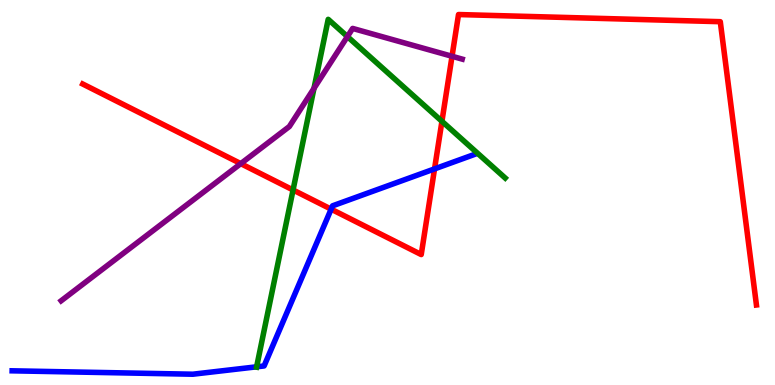[{'lines': ['blue', 'red'], 'intersections': [{'x': 4.27, 'y': 4.57}, {'x': 5.61, 'y': 5.61}]}, {'lines': ['green', 'red'], 'intersections': [{'x': 3.78, 'y': 5.07}, {'x': 5.7, 'y': 6.85}]}, {'lines': ['purple', 'red'], 'intersections': [{'x': 3.11, 'y': 5.75}, {'x': 5.83, 'y': 8.54}]}, {'lines': ['blue', 'green'], 'intersections': [{'x': 3.31, 'y': 0.472}]}, {'lines': ['blue', 'purple'], 'intersections': []}, {'lines': ['green', 'purple'], 'intersections': [{'x': 4.05, 'y': 7.71}, {'x': 4.48, 'y': 9.05}]}]